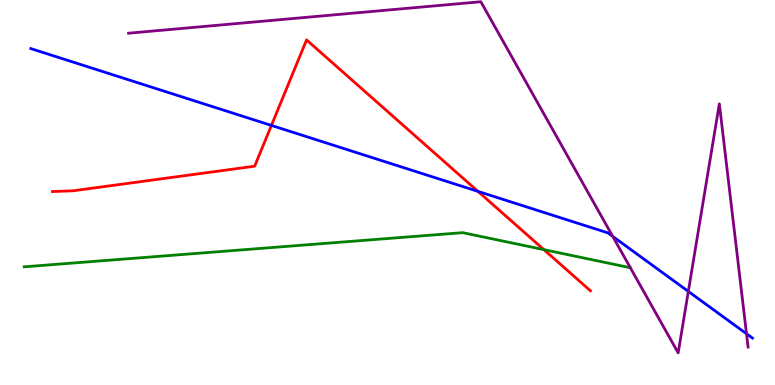[{'lines': ['blue', 'red'], 'intersections': [{'x': 3.5, 'y': 6.74}, {'x': 6.17, 'y': 5.03}]}, {'lines': ['green', 'red'], 'intersections': [{'x': 7.02, 'y': 3.52}]}, {'lines': ['purple', 'red'], 'intersections': []}, {'lines': ['blue', 'green'], 'intersections': []}, {'lines': ['blue', 'purple'], 'intersections': [{'x': 7.91, 'y': 3.86}, {'x': 8.88, 'y': 2.43}, {'x': 9.63, 'y': 1.33}]}, {'lines': ['green', 'purple'], 'intersections': []}]